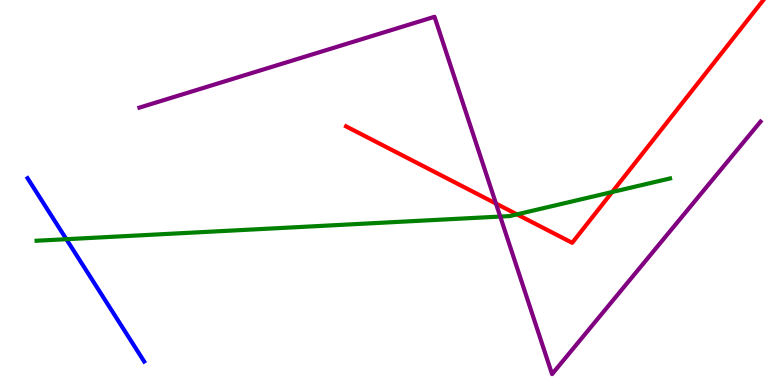[{'lines': ['blue', 'red'], 'intersections': []}, {'lines': ['green', 'red'], 'intersections': [{'x': 6.67, 'y': 4.43}, {'x': 7.9, 'y': 5.01}]}, {'lines': ['purple', 'red'], 'intersections': [{'x': 6.4, 'y': 4.71}]}, {'lines': ['blue', 'green'], 'intersections': [{'x': 0.856, 'y': 3.79}]}, {'lines': ['blue', 'purple'], 'intersections': []}, {'lines': ['green', 'purple'], 'intersections': [{'x': 6.45, 'y': 4.38}]}]